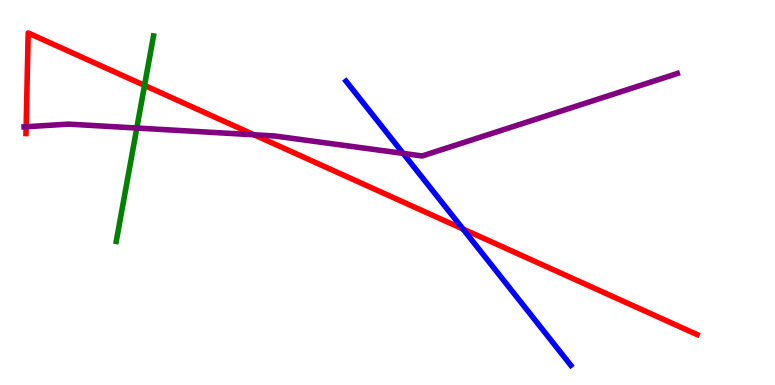[{'lines': ['blue', 'red'], 'intersections': [{'x': 5.97, 'y': 4.05}]}, {'lines': ['green', 'red'], 'intersections': [{'x': 1.86, 'y': 7.78}]}, {'lines': ['purple', 'red'], 'intersections': [{'x': 0.337, 'y': 6.71}, {'x': 3.28, 'y': 6.5}]}, {'lines': ['blue', 'green'], 'intersections': []}, {'lines': ['blue', 'purple'], 'intersections': [{'x': 5.2, 'y': 6.02}]}, {'lines': ['green', 'purple'], 'intersections': [{'x': 1.77, 'y': 6.67}]}]